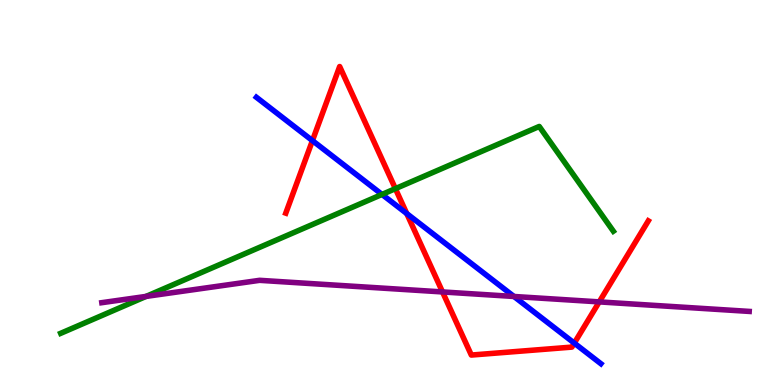[{'lines': ['blue', 'red'], 'intersections': [{'x': 4.03, 'y': 6.35}, {'x': 5.25, 'y': 4.45}, {'x': 7.41, 'y': 1.09}]}, {'lines': ['green', 'red'], 'intersections': [{'x': 5.1, 'y': 5.1}]}, {'lines': ['purple', 'red'], 'intersections': [{'x': 5.71, 'y': 2.42}, {'x': 7.73, 'y': 2.16}]}, {'lines': ['blue', 'green'], 'intersections': [{'x': 4.93, 'y': 4.95}]}, {'lines': ['blue', 'purple'], 'intersections': [{'x': 6.63, 'y': 2.3}]}, {'lines': ['green', 'purple'], 'intersections': [{'x': 1.89, 'y': 2.3}]}]